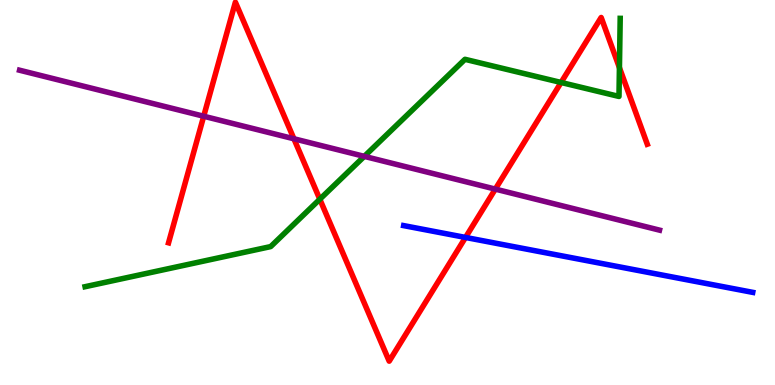[{'lines': ['blue', 'red'], 'intersections': [{'x': 6.01, 'y': 3.83}]}, {'lines': ['green', 'red'], 'intersections': [{'x': 4.13, 'y': 4.83}, {'x': 7.24, 'y': 7.86}, {'x': 7.99, 'y': 8.24}]}, {'lines': ['purple', 'red'], 'intersections': [{'x': 2.63, 'y': 6.98}, {'x': 3.79, 'y': 6.4}, {'x': 6.39, 'y': 5.09}]}, {'lines': ['blue', 'green'], 'intersections': []}, {'lines': ['blue', 'purple'], 'intersections': []}, {'lines': ['green', 'purple'], 'intersections': [{'x': 4.7, 'y': 5.94}]}]